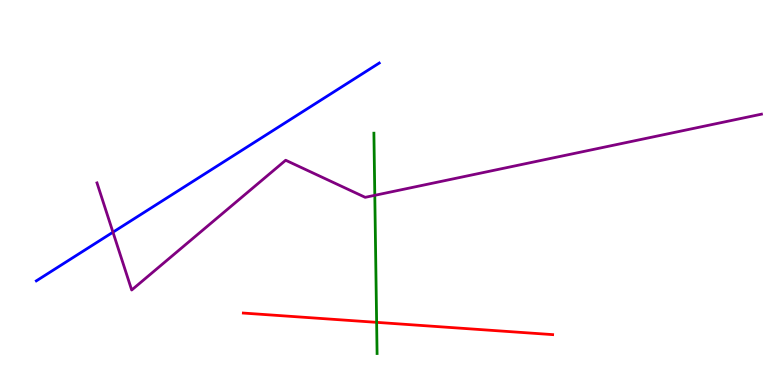[{'lines': ['blue', 'red'], 'intersections': []}, {'lines': ['green', 'red'], 'intersections': [{'x': 4.86, 'y': 1.63}]}, {'lines': ['purple', 'red'], 'intersections': []}, {'lines': ['blue', 'green'], 'intersections': []}, {'lines': ['blue', 'purple'], 'intersections': [{'x': 1.46, 'y': 3.97}]}, {'lines': ['green', 'purple'], 'intersections': [{'x': 4.84, 'y': 4.93}]}]